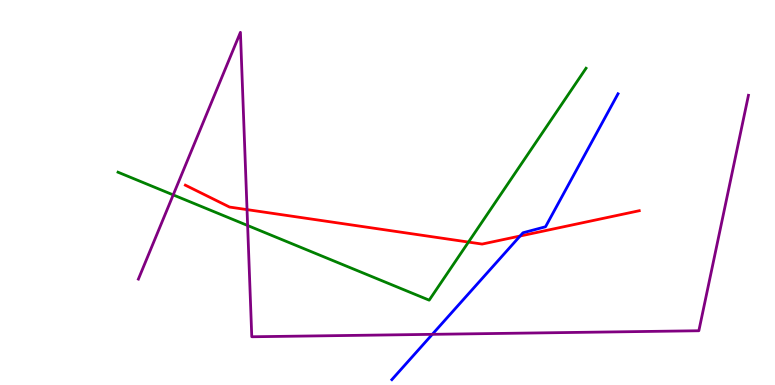[{'lines': ['blue', 'red'], 'intersections': [{'x': 6.71, 'y': 3.87}]}, {'lines': ['green', 'red'], 'intersections': [{'x': 6.04, 'y': 3.71}]}, {'lines': ['purple', 'red'], 'intersections': [{'x': 3.19, 'y': 4.56}]}, {'lines': ['blue', 'green'], 'intersections': []}, {'lines': ['blue', 'purple'], 'intersections': [{'x': 5.58, 'y': 1.32}]}, {'lines': ['green', 'purple'], 'intersections': [{'x': 2.23, 'y': 4.94}, {'x': 3.2, 'y': 4.14}]}]